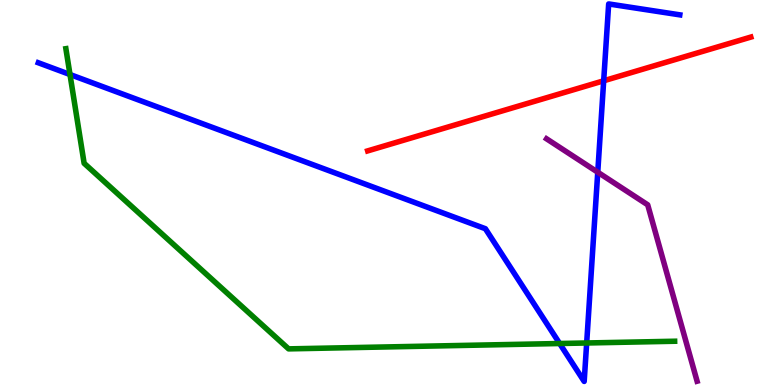[{'lines': ['blue', 'red'], 'intersections': [{'x': 7.79, 'y': 7.9}]}, {'lines': ['green', 'red'], 'intersections': []}, {'lines': ['purple', 'red'], 'intersections': []}, {'lines': ['blue', 'green'], 'intersections': [{'x': 0.903, 'y': 8.06}, {'x': 7.22, 'y': 1.08}, {'x': 7.57, 'y': 1.09}]}, {'lines': ['blue', 'purple'], 'intersections': [{'x': 7.71, 'y': 5.53}]}, {'lines': ['green', 'purple'], 'intersections': []}]